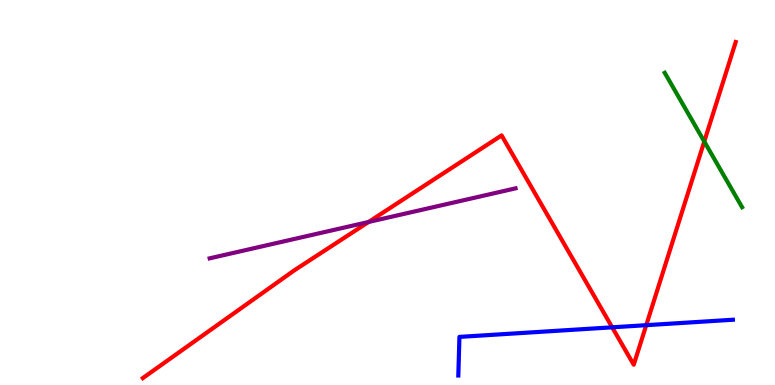[{'lines': ['blue', 'red'], 'intersections': [{'x': 7.9, 'y': 1.5}, {'x': 8.34, 'y': 1.55}]}, {'lines': ['green', 'red'], 'intersections': [{'x': 9.09, 'y': 6.32}]}, {'lines': ['purple', 'red'], 'intersections': [{'x': 4.76, 'y': 4.23}]}, {'lines': ['blue', 'green'], 'intersections': []}, {'lines': ['blue', 'purple'], 'intersections': []}, {'lines': ['green', 'purple'], 'intersections': []}]